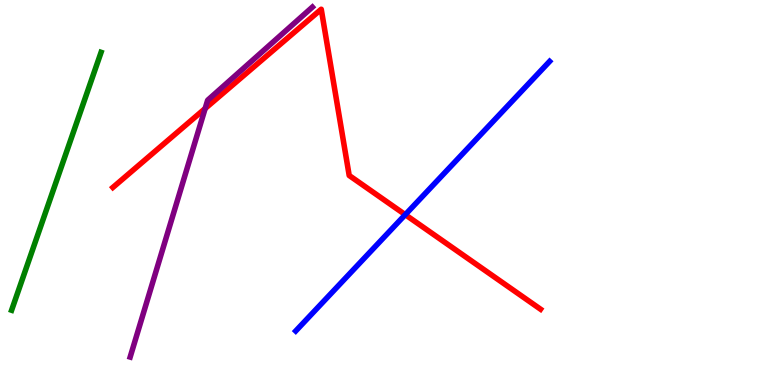[{'lines': ['blue', 'red'], 'intersections': [{'x': 5.23, 'y': 4.42}]}, {'lines': ['green', 'red'], 'intersections': []}, {'lines': ['purple', 'red'], 'intersections': [{'x': 2.65, 'y': 7.18}]}, {'lines': ['blue', 'green'], 'intersections': []}, {'lines': ['blue', 'purple'], 'intersections': []}, {'lines': ['green', 'purple'], 'intersections': []}]